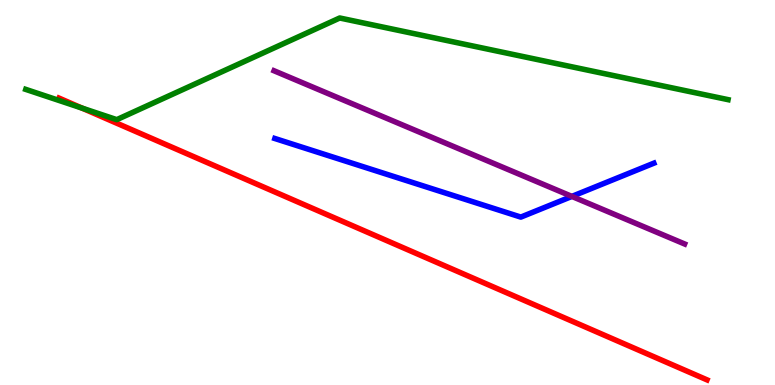[{'lines': ['blue', 'red'], 'intersections': []}, {'lines': ['green', 'red'], 'intersections': [{'x': 1.06, 'y': 7.19}]}, {'lines': ['purple', 'red'], 'intersections': []}, {'lines': ['blue', 'green'], 'intersections': []}, {'lines': ['blue', 'purple'], 'intersections': [{'x': 7.38, 'y': 4.9}]}, {'lines': ['green', 'purple'], 'intersections': []}]